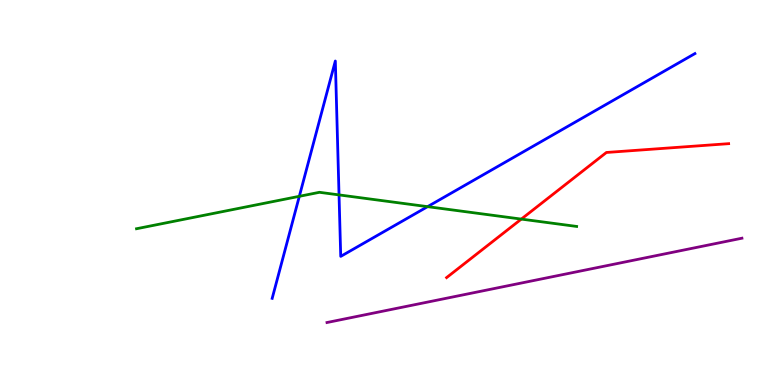[{'lines': ['blue', 'red'], 'intersections': []}, {'lines': ['green', 'red'], 'intersections': [{'x': 6.73, 'y': 4.31}]}, {'lines': ['purple', 'red'], 'intersections': []}, {'lines': ['blue', 'green'], 'intersections': [{'x': 3.86, 'y': 4.9}, {'x': 4.37, 'y': 4.94}, {'x': 5.52, 'y': 4.63}]}, {'lines': ['blue', 'purple'], 'intersections': []}, {'lines': ['green', 'purple'], 'intersections': []}]